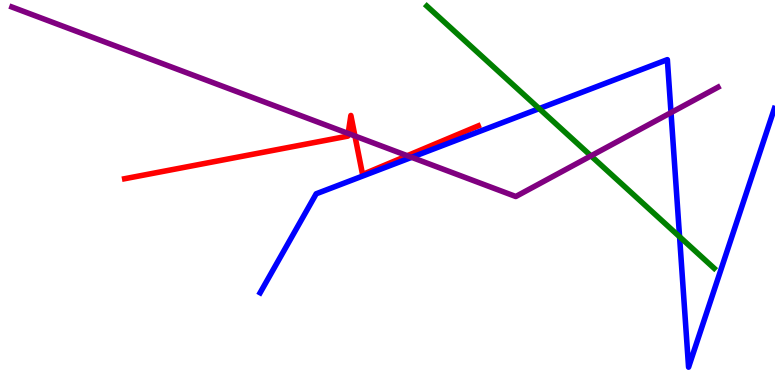[{'lines': ['blue', 'red'], 'intersections': []}, {'lines': ['green', 'red'], 'intersections': []}, {'lines': ['purple', 'red'], 'intersections': [{'x': 4.49, 'y': 6.53}, {'x': 4.58, 'y': 6.47}, {'x': 5.26, 'y': 5.96}]}, {'lines': ['blue', 'green'], 'intersections': [{'x': 6.96, 'y': 7.18}, {'x': 8.77, 'y': 3.85}]}, {'lines': ['blue', 'purple'], 'intersections': [{'x': 5.31, 'y': 5.91}, {'x': 8.66, 'y': 7.07}]}, {'lines': ['green', 'purple'], 'intersections': [{'x': 7.63, 'y': 5.95}]}]